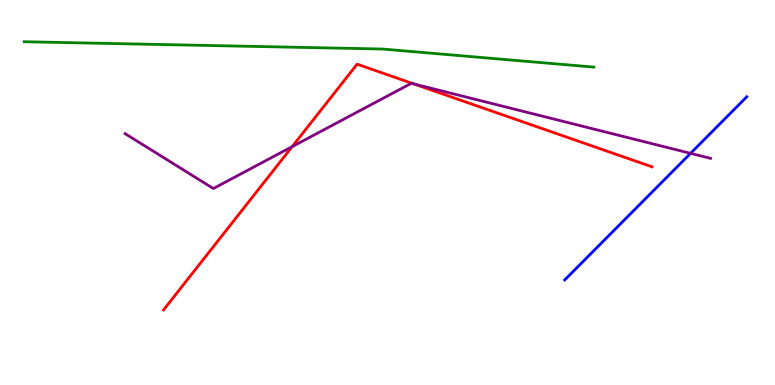[{'lines': ['blue', 'red'], 'intersections': []}, {'lines': ['green', 'red'], 'intersections': []}, {'lines': ['purple', 'red'], 'intersections': [{'x': 3.77, 'y': 6.19}, {'x': 5.34, 'y': 7.82}]}, {'lines': ['blue', 'green'], 'intersections': []}, {'lines': ['blue', 'purple'], 'intersections': [{'x': 8.91, 'y': 6.02}]}, {'lines': ['green', 'purple'], 'intersections': []}]